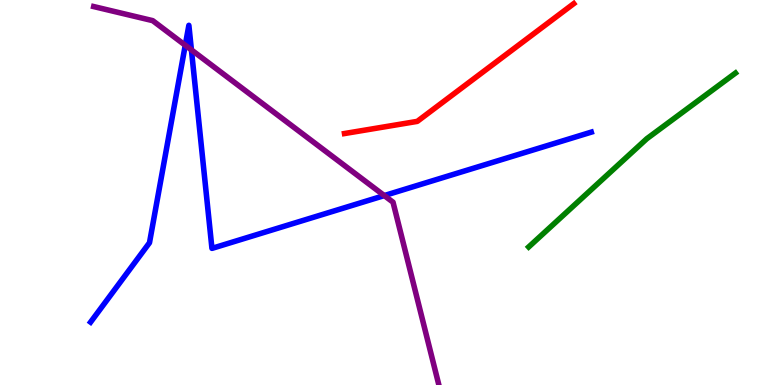[{'lines': ['blue', 'red'], 'intersections': []}, {'lines': ['green', 'red'], 'intersections': []}, {'lines': ['purple', 'red'], 'intersections': []}, {'lines': ['blue', 'green'], 'intersections': []}, {'lines': ['blue', 'purple'], 'intersections': [{'x': 2.39, 'y': 8.82}, {'x': 2.47, 'y': 8.7}, {'x': 4.96, 'y': 4.92}]}, {'lines': ['green', 'purple'], 'intersections': []}]